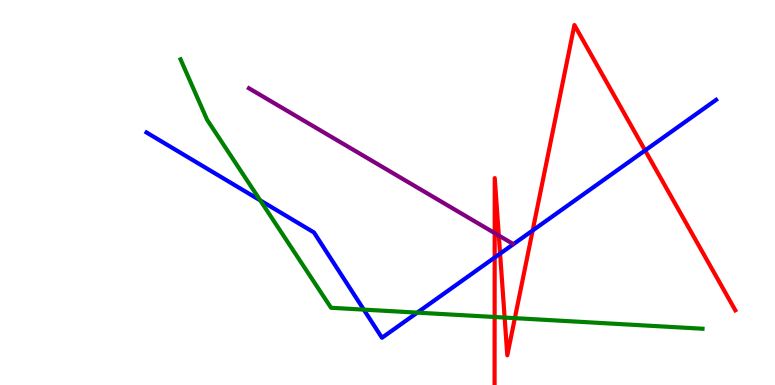[{'lines': ['blue', 'red'], 'intersections': [{'x': 6.38, 'y': 3.31}, {'x': 6.45, 'y': 3.41}, {'x': 6.87, 'y': 4.01}, {'x': 8.32, 'y': 6.09}]}, {'lines': ['green', 'red'], 'intersections': [{'x': 6.38, 'y': 1.77}, {'x': 6.51, 'y': 1.75}, {'x': 6.64, 'y': 1.74}]}, {'lines': ['purple', 'red'], 'intersections': [{'x': 6.38, 'y': 3.94}, {'x': 6.44, 'y': 3.88}]}, {'lines': ['blue', 'green'], 'intersections': [{'x': 3.36, 'y': 4.8}, {'x': 4.69, 'y': 1.96}, {'x': 5.38, 'y': 1.88}]}, {'lines': ['blue', 'purple'], 'intersections': []}, {'lines': ['green', 'purple'], 'intersections': []}]